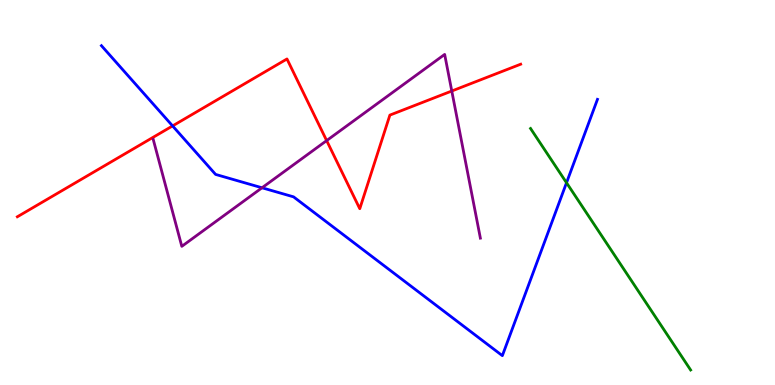[{'lines': ['blue', 'red'], 'intersections': [{'x': 2.23, 'y': 6.73}]}, {'lines': ['green', 'red'], 'intersections': []}, {'lines': ['purple', 'red'], 'intersections': [{'x': 4.21, 'y': 6.35}, {'x': 5.83, 'y': 7.64}]}, {'lines': ['blue', 'green'], 'intersections': [{'x': 7.31, 'y': 5.25}]}, {'lines': ['blue', 'purple'], 'intersections': [{'x': 3.38, 'y': 5.12}]}, {'lines': ['green', 'purple'], 'intersections': []}]